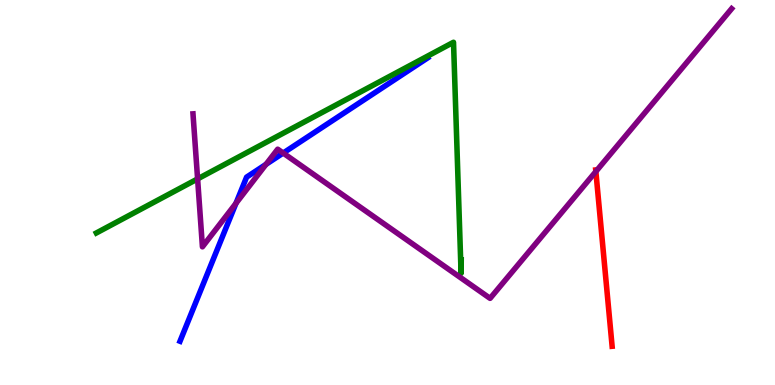[{'lines': ['blue', 'red'], 'intersections': []}, {'lines': ['green', 'red'], 'intersections': []}, {'lines': ['purple', 'red'], 'intersections': [{'x': 7.69, 'y': 5.54}]}, {'lines': ['blue', 'green'], 'intersections': []}, {'lines': ['blue', 'purple'], 'intersections': [{'x': 3.04, 'y': 4.72}, {'x': 3.43, 'y': 5.73}, {'x': 3.65, 'y': 6.02}]}, {'lines': ['green', 'purple'], 'intersections': [{'x': 2.55, 'y': 5.35}]}]